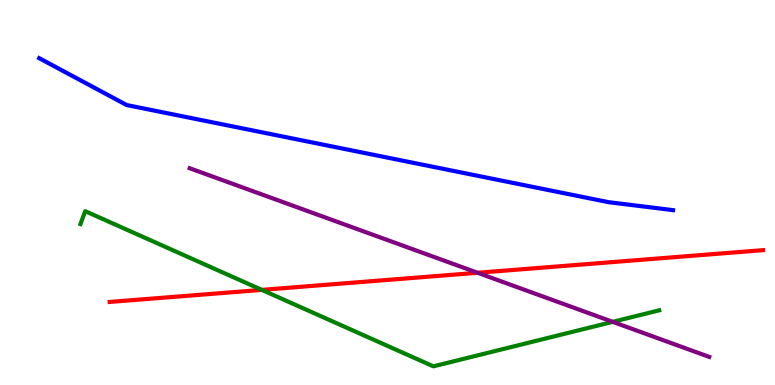[{'lines': ['blue', 'red'], 'intersections': []}, {'lines': ['green', 'red'], 'intersections': [{'x': 3.38, 'y': 2.47}]}, {'lines': ['purple', 'red'], 'intersections': [{'x': 6.16, 'y': 2.91}]}, {'lines': ['blue', 'green'], 'intersections': []}, {'lines': ['blue', 'purple'], 'intersections': []}, {'lines': ['green', 'purple'], 'intersections': [{'x': 7.91, 'y': 1.64}]}]